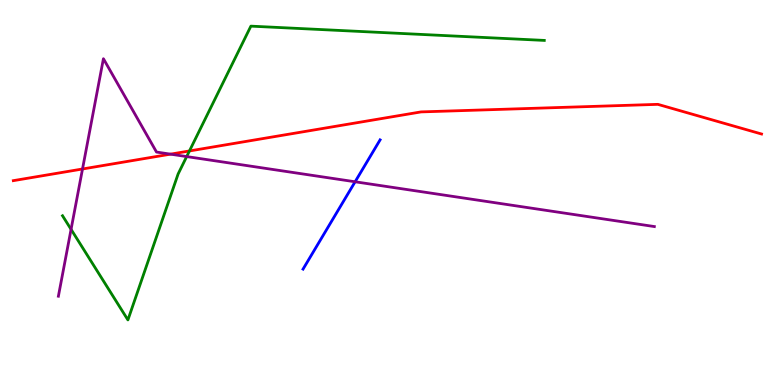[{'lines': ['blue', 'red'], 'intersections': []}, {'lines': ['green', 'red'], 'intersections': [{'x': 2.44, 'y': 6.08}]}, {'lines': ['purple', 'red'], 'intersections': [{'x': 1.06, 'y': 5.61}, {'x': 2.2, 'y': 6.0}]}, {'lines': ['blue', 'green'], 'intersections': []}, {'lines': ['blue', 'purple'], 'intersections': [{'x': 4.58, 'y': 5.28}]}, {'lines': ['green', 'purple'], 'intersections': [{'x': 0.917, 'y': 4.04}, {'x': 2.41, 'y': 5.93}]}]